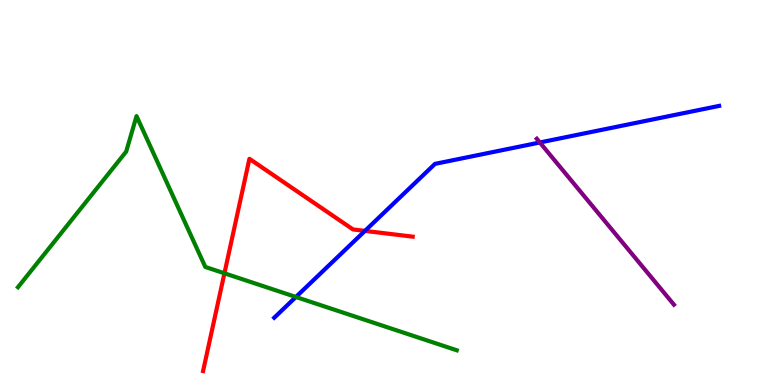[{'lines': ['blue', 'red'], 'intersections': [{'x': 4.71, 'y': 4.0}]}, {'lines': ['green', 'red'], 'intersections': [{'x': 2.9, 'y': 2.9}]}, {'lines': ['purple', 'red'], 'intersections': []}, {'lines': ['blue', 'green'], 'intersections': [{'x': 3.82, 'y': 2.29}]}, {'lines': ['blue', 'purple'], 'intersections': [{'x': 6.97, 'y': 6.3}]}, {'lines': ['green', 'purple'], 'intersections': []}]